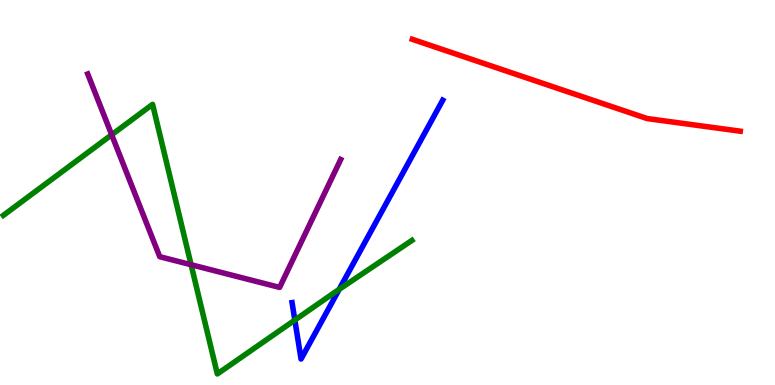[{'lines': ['blue', 'red'], 'intersections': []}, {'lines': ['green', 'red'], 'intersections': []}, {'lines': ['purple', 'red'], 'intersections': []}, {'lines': ['blue', 'green'], 'intersections': [{'x': 3.8, 'y': 1.69}, {'x': 4.38, 'y': 2.48}]}, {'lines': ['blue', 'purple'], 'intersections': []}, {'lines': ['green', 'purple'], 'intersections': [{'x': 1.44, 'y': 6.5}, {'x': 2.47, 'y': 3.12}]}]